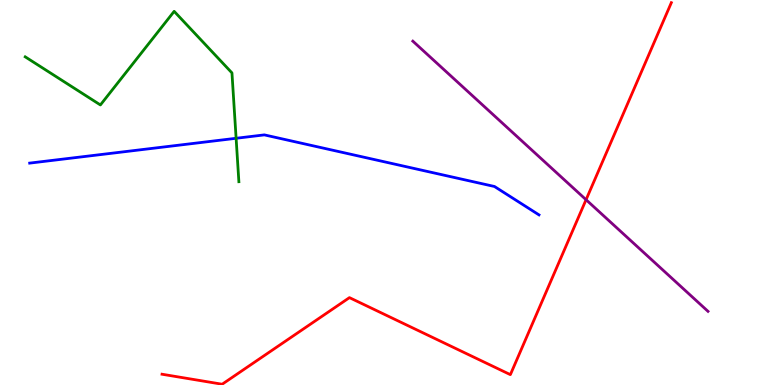[{'lines': ['blue', 'red'], 'intersections': []}, {'lines': ['green', 'red'], 'intersections': []}, {'lines': ['purple', 'red'], 'intersections': [{'x': 7.56, 'y': 4.81}]}, {'lines': ['blue', 'green'], 'intersections': [{'x': 3.05, 'y': 6.41}]}, {'lines': ['blue', 'purple'], 'intersections': []}, {'lines': ['green', 'purple'], 'intersections': []}]